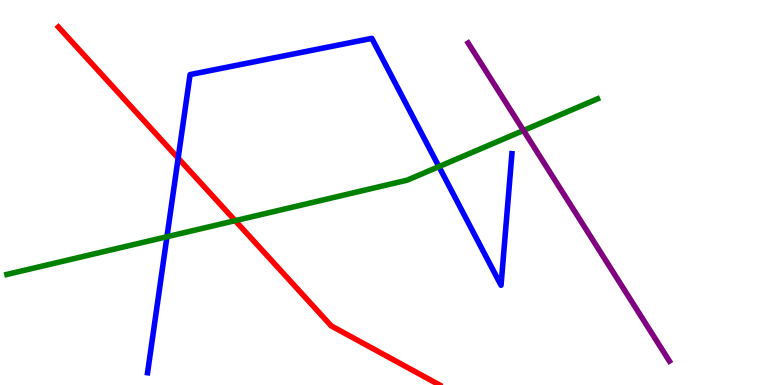[{'lines': ['blue', 'red'], 'intersections': [{'x': 2.3, 'y': 5.89}]}, {'lines': ['green', 'red'], 'intersections': [{'x': 3.03, 'y': 4.27}]}, {'lines': ['purple', 'red'], 'intersections': []}, {'lines': ['blue', 'green'], 'intersections': [{'x': 2.15, 'y': 3.85}, {'x': 5.66, 'y': 5.67}]}, {'lines': ['blue', 'purple'], 'intersections': []}, {'lines': ['green', 'purple'], 'intersections': [{'x': 6.75, 'y': 6.61}]}]